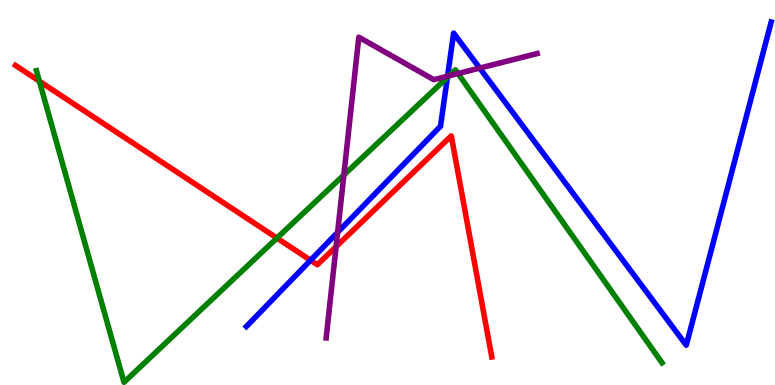[{'lines': ['blue', 'red'], 'intersections': [{'x': 4.01, 'y': 3.24}]}, {'lines': ['green', 'red'], 'intersections': [{'x': 0.508, 'y': 7.89}, {'x': 3.57, 'y': 3.82}]}, {'lines': ['purple', 'red'], 'intersections': [{'x': 4.34, 'y': 3.59}]}, {'lines': ['blue', 'green'], 'intersections': [{'x': 5.77, 'y': 7.99}]}, {'lines': ['blue', 'purple'], 'intersections': [{'x': 4.36, 'y': 3.96}, {'x': 5.78, 'y': 8.02}, {'x': 6.19, 'y': 8.23}]}, {'lines': ['green', 'purple'], 'intersections': [{'x': 4.44, 'y': 5.45}, {'x': 5.79, 'y': 8.03}, {'x': 5.91, 'y': 8.09}]}]